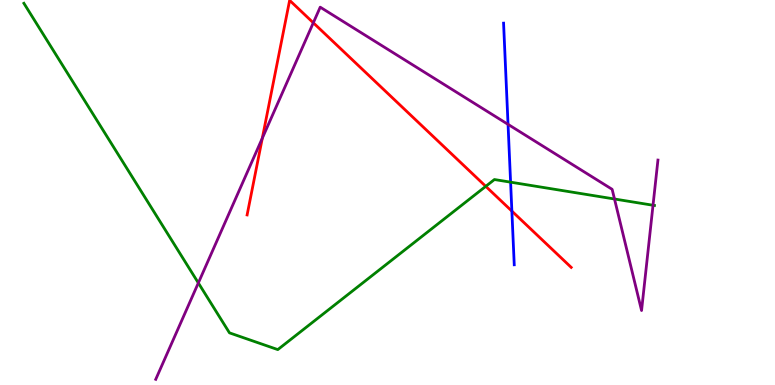[{'lines': ['blue', 'red'], 'intersections': [{'x': 6.6, 'y': 4.52}]}, {'lines': ['green', 'red'], 'intersections': [{'x': 6.27, 'y': 5.16}]}, {'lines': ['purple', 'red'], 'intersections': [{'x': 3.38, 'y': 6.41}, {'x': 4.04, 'y': 9.41}]}, {'lines': ['blue', 'green'], 'intersections': [{'x': 6.59, 'y': 5.27}]}, {'lines': ['blue', 'purple'], 'intersections': [{'x': 6.56, 'y': 6.77}]}, {'lines': ['green', 'purple'], 'intersections': [{'x': 2.56, 'y': 2.65}, {'x': 7.93, 'y': 4.83}, {'x': 8.43, 'y': 4.67}]}]